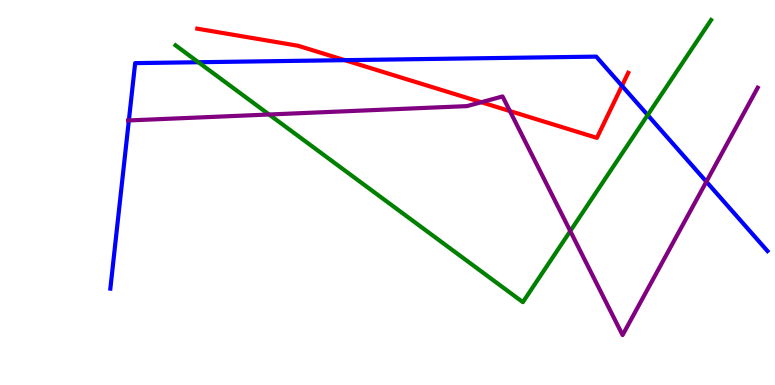[{'lines': ['blue', 'red'], 'intersections': [{'x': 4.45, 'y': 8.44}, {'x': 8.03, 'y': 7.77}]}, {'lines': ['green', 'red'], 'intersections': []}, {'lines': ['purple', 'red'], 'intersections': [{'x': 6.21, 'y': 7.34}, {'x': 6.58, 'y': 7.12}]}, {'lines': ['blue', 'green'], 'intersections': [{'x': 2.56, 'y': 8.38}, {'x': 8.36, 'y': 7.01}]}, {'lines': ['blue', 'purple'], 'intersections': [{'x': 1.66, 'y': 6.87}, {'x': 9.11, 'y': 5.28}]}, {'lines': ['green', 'purple'], 'intersections': [{'x': 3.47, 'y': 7.03}, {'x': 7.36, 'y': 4.0}]}]